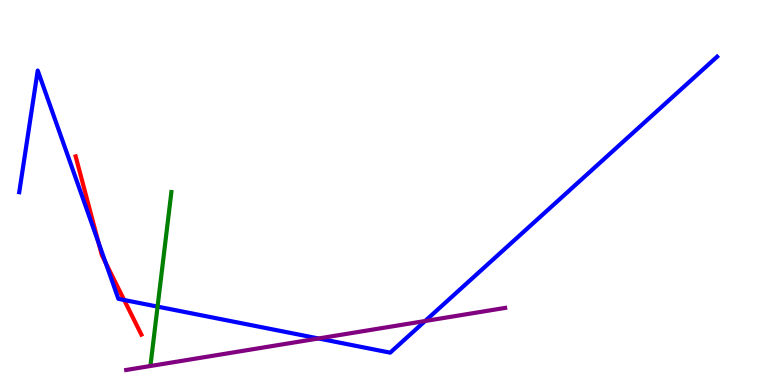[{'lines': ['blue', 'red'], 'intersections': [{'x': 1.27, 'y': 3.7}, {'x': 1.36, 'y': 3.18}, {'x': 1.6, 'y': 2.21}]}, {'lines': ['green', 'red'], 'intersections': []}, {'lines': ['purple', 'red'], 'intersections': []}, {'lines': ['blue', 'green'], 'intersections': [{'x': 2.03, 'y': 2.04}]}, {'lines': ['blue', 'purple'], 'intersections': [{'x': 4.11, 'y': 1.21}, {'x': 5.49, 'y': 1.66}]}, {'lines': ['green', 'purple'], 'intersections': []}]